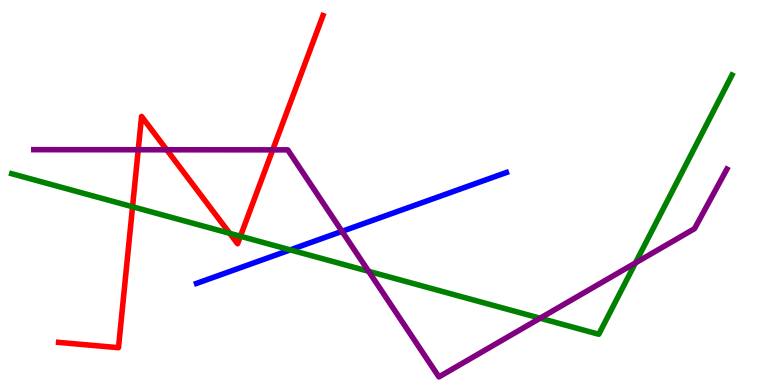[{'lines': ['blue', 'red'], 'intersections': []}, {'lines': ['green', 'red'], 'intersections': [{'x': 1.71, 'y': 4.63}, {'x': 2.96, 'y': 3.94}, {'x': 3.1, 'y': 3.86}]}, {'lines': ['purple', 'red'], 'intersections': [{'x': 1.78, 'y': 6.11}, {'x': 2.15, 'y': 6.11}, {'x': 3.52, 'y': 6.11}]}, {'lines': ['blue', 'green'], 'intersections': [{'x': 3.74, 'y': 3.51}]}, {'lines': ['blue', 'purple'], 'intersections': [{'x': 4.41, 'y': 3.99}]}, {'lines': ['green', 'purple'], 'intersections': [{'x': 4.76, 'y': 2.95}, {'x': 6.97, 'y': 1.73}, {'x': 8.2, 'y': 3.17}]}]